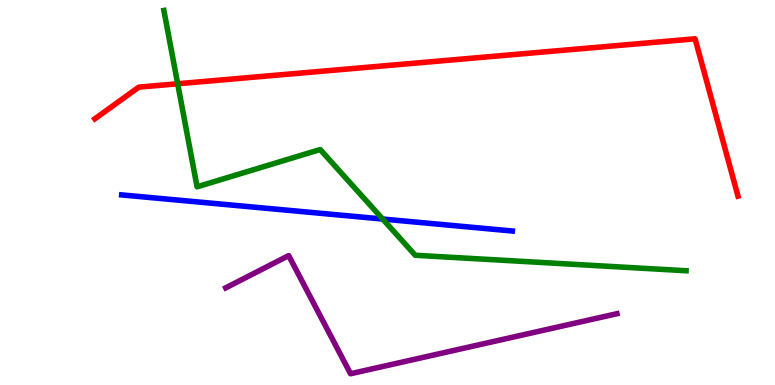[{'lines': ['blue', 'red'], 'intersections': []}, {'lines': ['green', 'red'], 'intersections': [{'x': 2.29, 'y': 7.82}]}, {'lines': ['purple', 'red'], 'intersections': []}, {'lines': ['blue', 'green'], 'intersections': [{'x': 4.94, 'y': 4.31}]}, {'lines': ['blue', 'purple'], 'intersections': []}, {'lines': ['green', 'purple'], 'intersections': []}]